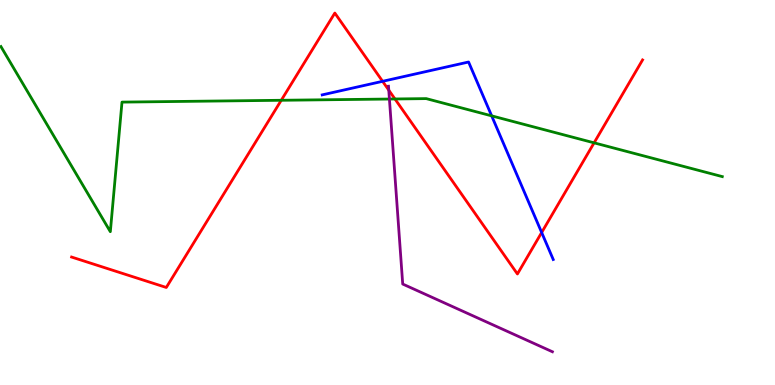[{'lines': ['blue', 'red'], 'intersections': [{'x': 4.94, 'y': 7.89}, {'x': 6.99, 'y': 3.96}]}, {'lines': ['green', 'red'], 'intersections': [{'x': 3.63, 'y': 7.4}, {'x': 5.1, 'y': 7.43}, {'x': 7.67, 'y': 6.29}]}, {'lines': ['purple', 'red'], 'intersections': [{'x': 5.02, 'y': 7.66}]}, {'lines': ['blue', 'green'], 'intersections': [{'x': 6.34, 'y': 6.99}]}, {'lines': ['blue', 'purple'], 'intersections': []}, {'lines': ['green', 'purple'], 'intersections': [{'x': 5.02, 'y': 7.43}]}]